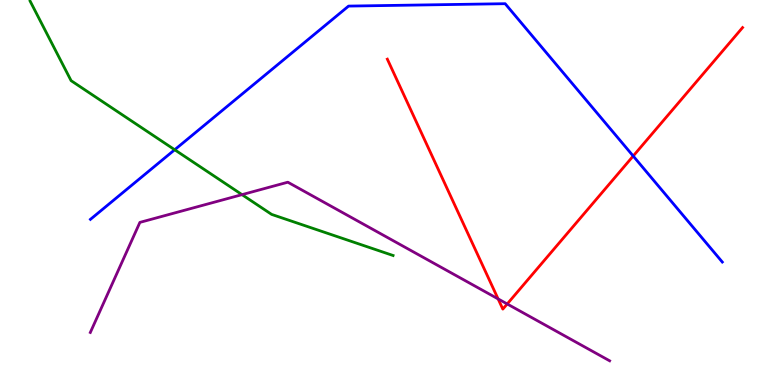[{'lines': ['blue', 'red'], 'intersections': [{'x': 8.17, 'y': 5.95}]}, {'lines': ['green', 'red'], 'intersections': []}, {'lines': ['purple', 'red'], 'intersections': [{'x': 6.43, 'y': 2.24}, {'x': 6.54, 'y': 2.1}]}, {'lines': ['blue', 'green'], 'intersections': [{'x': 2.25, 'y': 6.11}]}, {'lines': ['blue', 'purple'], 'intersections': []}, {'lines': ['green', 'purple'], 'intersections': [{'x': 3.12, 'y': 4.94}]}]